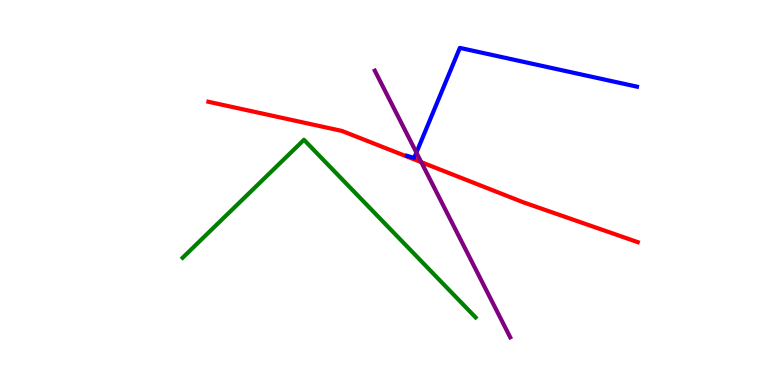[{'lines': ['blue', 'red'], 'intersections': []}, {'lines': ['green', 'red'], 'intersections': []}, {'lines': ['purple', 'red'], 'intersections': [{'x': 5.44, 'y': 5.79}]}, {'lines': ['blue', 'green'], 'intersections': []}, {'lines': ['blue', 'purple'], 'intersections': [{'x': 5.37, 'y': 6.04}]}, {'lines': ['green', 'purple'], 'intersections': []}]